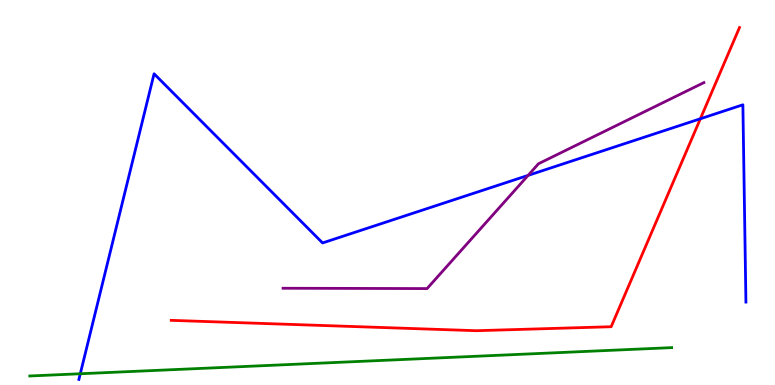[{'lines': ['blue', 'red'], 'intersections': [{'x': 9.04, 'y': 6.92}]}, {'lines': ['green', 'red'], 'intersections': []}, {'lines': ['purple', 'red'], 'intersections': []}, {'lines': ['blue', 'green'], 'intersections': [{'x': 1.04, 'y': 0.292}]}, {'lines': ['blue', 'purple'], 'intersections': [{'x': 6.81, 'y': 5.44}]}, {'lines': ['green', 'purple'], 'intersections': []}]